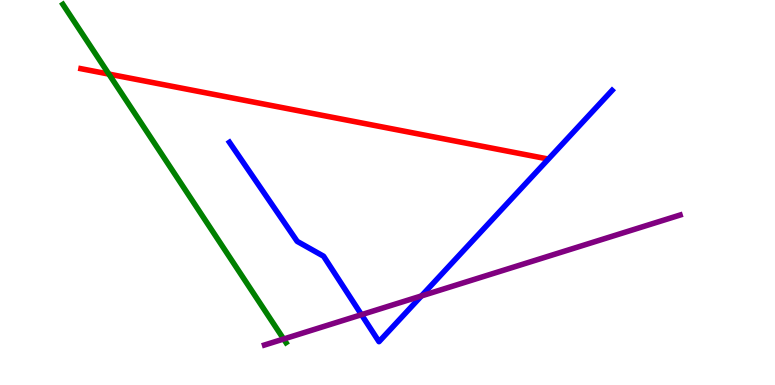[{'lines': ['blue', 'red'], 'intersections': []}, {'lines': ['green', 'red'], 'intersections': [{'x': 1.4, 'y': 8.08}]}, {'lines': ['purple', 'red'], 'intersections': []}, {'lines': ['blue', 'green'], 'intersections': []}, {'lines': ['blue', 'purple'], 'intersections': [{'x': 4.66, 'y': 1.83}, {'x': 5.44, 'y': 2.31}]}, {'lines': ['green', 'purple'], 'intersections': [{'x': 3.66, 'y': 1.19}]}]